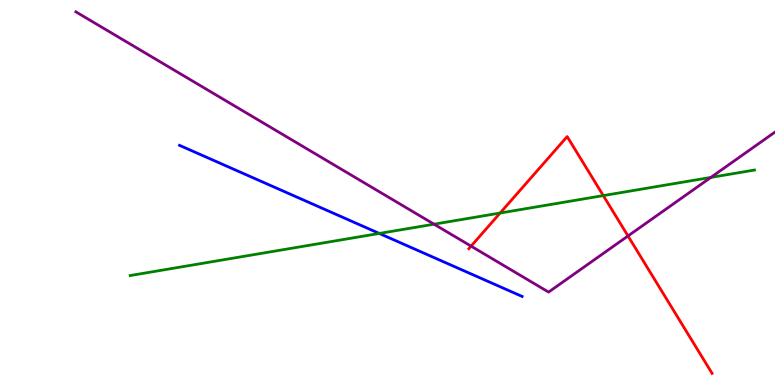[{'lines': ['blue', 'red'], 'intersections': []}, {'lines': ['green', 'red'], 'intersections': [{'x': 6.45, 'y': 4.47}, {'x': 7.78, 'y': 4.92}]}, {'lines': ['purple', 'red'], 'intersections': [{'x': 6.08, 'y': 3.61}, {'x': 8.1, 'y': 3.87}]}, {'lines': ['blue', 'green'], 'intersections': [{'x': 4.89, 'y': 3.94}]}, {'lines': ['blue', 'purple'], 'intersections': []}, {'lines': ['green', 'purple'], 'intersections': [{'x': 5.6, 'y': 4.18}, {'x': 9.17, 'y': 5.39}]}]